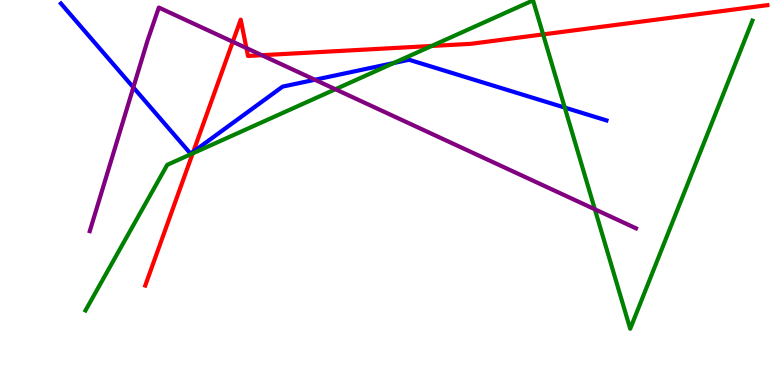[{'lines': ['blue', 'red'], 'intersections': [{'x': 2.49, 'y': 6.06}]}, {'lines': ['green', 'red'], 'intersections': [{'x': 2.49, 'y': 6.02}, {'x': 5.57, 'y': 8.81}, {'x': 7.01, 'y': 9.11}]}, {'lines': ['purple', 'red'], 'intersections': [{'x': 3.0, 'y': 8.92}, {'x': 3.18, 'y': 8.75}, {'x': 3.38, 'y': 8.57}]}, {'lines': ['blue', 'green'], 'intersections': [{'x': 5.08, 'y': 8.36}, {'x': 7.29, 'y': 7.21}]}, {'lines': ['blue', 'purple'], 'intersections': [{'x': 1.72, 'y': 7.73}, {'x': 4.06, 'y': 7.93}]}, {'lines': ['green', 'purple'], 'intersections': [{'x': 4.33, 'y': 7.68}, {'x': 7.68, 'y': 4.56}]}]